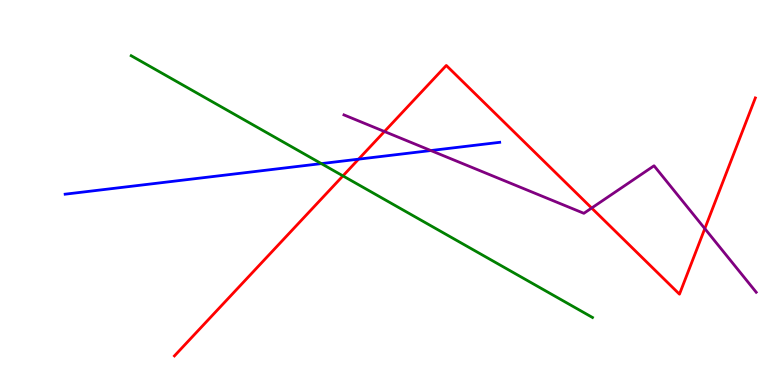[{'lines': ['blue', 'red'], 'intersections': [{'x': 4.63, 'y': 5.87}]}, {'lines': ['green', 'red'], 'intersections': [{'x': 4.42, 'y': 5.43}]}, {'lines': ['purple', 'red'], 'intersections': [{'x': 4.96, 'y': 6.58}, {'x': 7.63, 'y': 4.6}, {'x': 9.09, 'y': 4.06}]}, {'lines': ['blue', 'green'], 'intersections': [{'x': 4.15, 'y': 5.75}]}, {'lines': ['blue', 'purple'], 'intersections': [{'x': 5.56, 'y': 6.09}]}, {'lines': ['green', 'purple'], 'intersections': []}]